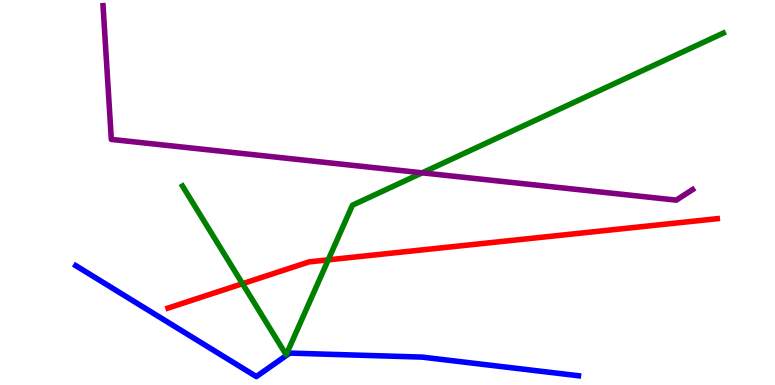[{'lines': ['blue', 'red'], 'intersections': []}, {'lines': ['green', 'red'], 'intersections': [{'x': 3.13, 'y': 2.63}, {'x': 4.24, 'y': 3.25}]}, {'lines': ['purple', 'red'], 'intersections': []}, {'lines': ['blue', 'green'], 'intersections': []}, {'lines': ['blue', 'purple'], 'intersections': []}, {'lines': ['green', 'purple'], 'intersections': [{'x': 5.45, 'y': 5.51}]}]